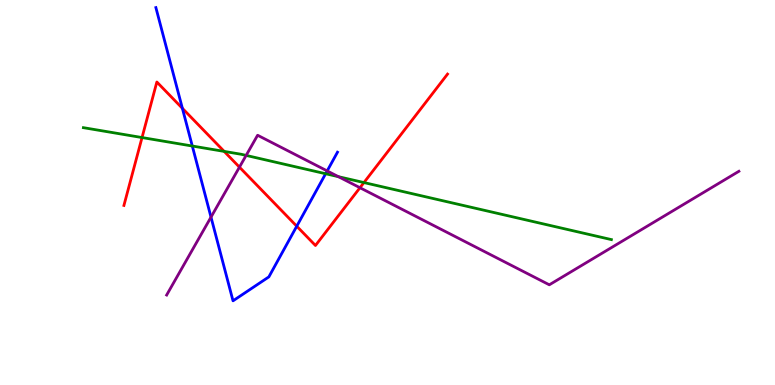[{'lines': ['blue', 'red'], 'intersections': [{'x': 2.35, 'y': 7.19}, {'x': 3.83, 'y': 4.12}]}, {'lines': ['green', 'red'], 'intersections': [{'x': 1.83, 'y': 6.43}, {'x': 2.89, 'y': 6.07}, {'x': 4.7, 'y': 5.26}]}, {'lines': ['purple', 'red'], 'intersections': [{'x': 3.09, 'y': 5.66}, {'x': 4.64, 'y': 5.12}]}, {'lines': ['blue', 'green'], 'intersections': [{'x': 2.48, 'y': 6.21}, {'x': 4.2, 'y': 5.49}]}, {'lines': ['blue', 'purple'], 'intersections': [{'x': 2.72, 'y': 4.36}, {'x': 4.22, 'y': 5.56}]}, {'lines': ['green', 'purple'], 'intersections': [{'x': 3.18, 'y': 5.96}, {'x': 4.37, 'y': 5.41}]}]